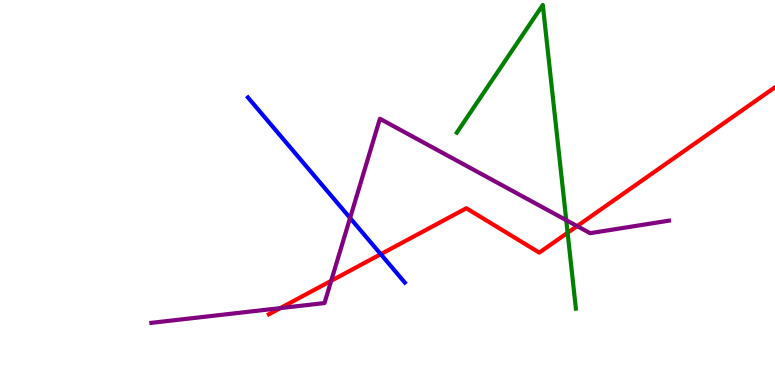[{'lines': ['blue', 'red'], 'intersections': [{'x': 4.91, 'y': 3.4}]}, {'lines': ['green', 'red'], 'intersections': [{'x': 7.32, 'y': 3.95}]}, {'lines': ['purple', 'red'], 'intersections': [{'x': 3.62, 'y': 2.0}, {'x': 4.27, 'y': 2.71}, {'x': 7.45, 'y': 4.13}]}, {'lines': ['blue', 'green'], 'intersections': []}, {'lines': ['blue', 'purple'], 'intersections': [{'x': 4.52, 'y': 4.34}]}, {'lines': ['green', 'purple'], 'intersections': [{'x': 7.31, 'y': 4.28}]}]